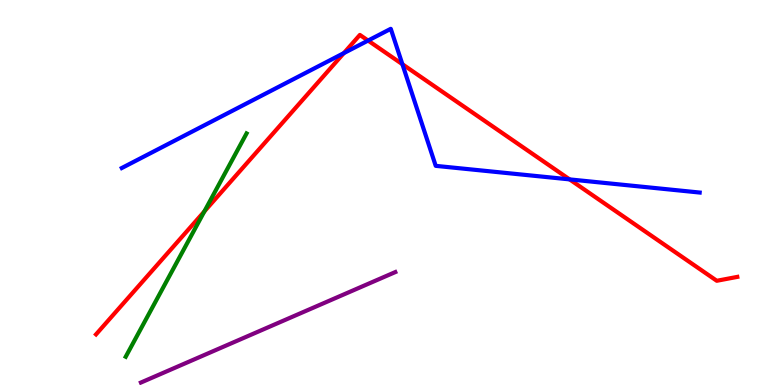[{'lines': ['blue', 'red'], 'intersections': [{'x': 4.44, 'y': 8.62}, {'x': 4.75, 'y': 8.95}, {'x': 5.19, 'y': 8.33}, {'x': 7.35, 'y': 5.34}]}, {'lines': ['green', 'red'], 'intersections': [{'x': 2.64, 'y': 4.51}]}, {'lines': ['purple', 'red'], 'intersections': []}, {'lines': ['blue', 'green'], 'intersections': []}, {'lines': ['blue', 'purple'], 'intersections': []}, {'lines': ['green', 'purple'], 'intersections': []}]